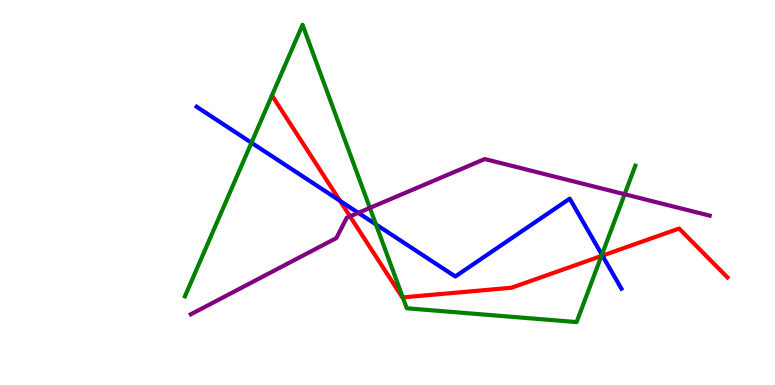[{'lines': ['blue', 'red'], 'intersections': [{'x': 4.39, 'y': 4.78}, {'x': 7.77, 'y': 3.36}]}, {'lines': ['green', 'red'], 'intersections': [{'x': 5.2, 'y': 2.28}, {'x': 7.76, 'y': 3.35}]}, {'lines': ['purple', 'red'], 'intersections': [{'x': 4.52, 'y': 4.38}]}, {'lines': ['blue', 'green'], 'intersections': [{'x': 3.24, 'y': 6.29}, {'x': 4.85, 'y': 4.17}, {'x': 7.77, 'y': 3.38}]}, {'lines': ['blue', 'purple'], 'intersections': [{'x': 4.62, 'y': 4.47}]}, {'lines': ['green', 'purple'], 'intersections': [{'x': 4.77, 'y': 4.6}, {'x': 8.06, 'y': 4.95}]}]